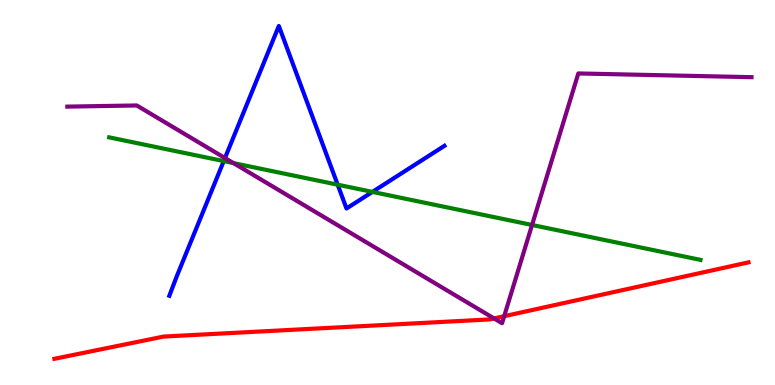[{'lines': ['blue', 'red'], 'intersections': []}, {'lines': ['green', 'red'], 'intersections': []}, {'lines': ['purple', 'red'], 'intersections': [{'x': 6.37, 'y': 1.73}, {'x': 6.51, 'y': 1.79}]}, {'lines': ['blue', 'green'], 'intersections': [{'x': 2.89, 'y': 5.82}, {'x': 4.36, 'y': 5.2}, {'x': 4.81, 'y': 5.02}]}, {'lines': ['blue', 'purple'], 'intersections': [{'x': 2.9, 'y': 5.89}]}, {'lines': ['green', 'purple'], 'intersections': [{'x': 3.01, 'y': 5.76}, {'x': 6.87, 'y': 4.16}]}]